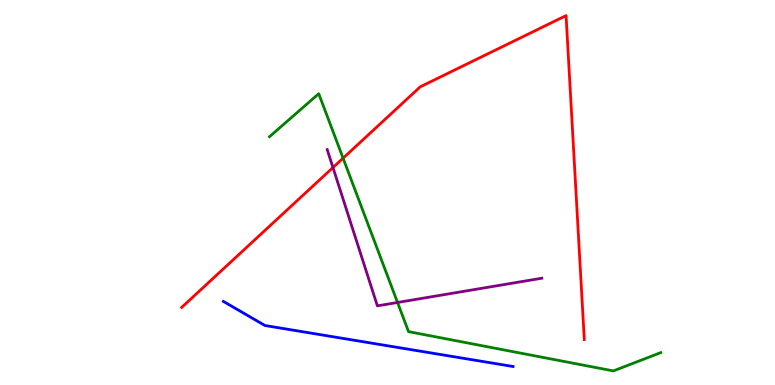[{'lines': ['blue', 'red'], 'intersections': []}, {'lines': ['green', 'red'], 'intersections': [{'x': 4.43, 'y': 5.89}]}, {'lines': ['purple', 'red'], 'intersections': [{'x': 4.3, 'y': 5.65}]}, {'lines': ['blue', 'green'], 'intersections': []}, {'lines': ['blue', 'purple'], 'intersections': []}, {'lines': ['green', 'purple'], 'intersections': [{'x': 5.13, 'y': 2.14}]}]